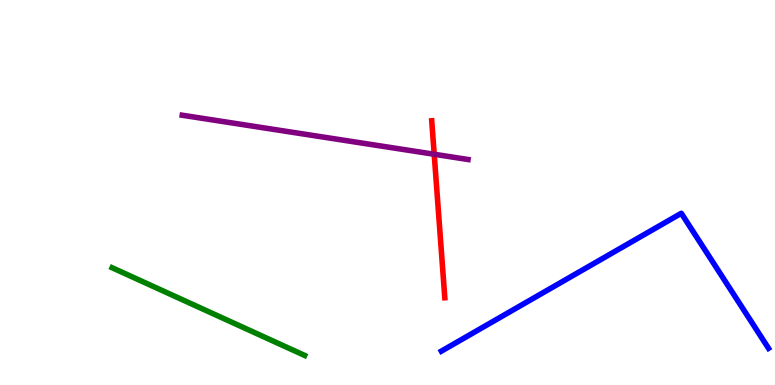[{'lines': ['blue', 'red'], 'intersections': []}, {'lines': ['green', 'red'], 'intersections': []}, {'lines': ['purple', 'red'], 'intersections': [{'x': 5.6, 'y': 5.99}]}, {'lines': ['blue', 'green'], 'intersections': []}, {'lines': ['blue', 'purple'], 'intersections': []}, {'lines': ['green', 'purple'], 'intersections': []}]